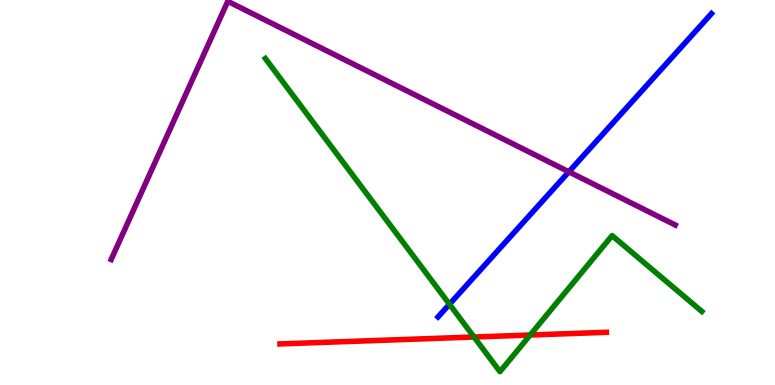[{'lines': ['blue', 'red'], 'intersections': []}, {'lines': ['green', 'red'], 'intersections': [{'x': 6.12, 'y': 1.25}, {'x': 6.84, 'y': 1.3}]}, {'lines': ['purple', 'red'], 'intersections': []}, {'lines': ['blue', 'green'], 'intersections': [{'x': 5.8, 'y': 2.1}]}, {'lines': ['blue', 'purple'], 'intersections': [{'x': 7.34, 'y': 5.54}]}, {'lines': ['green', 'purple'], 'intersections': []}]